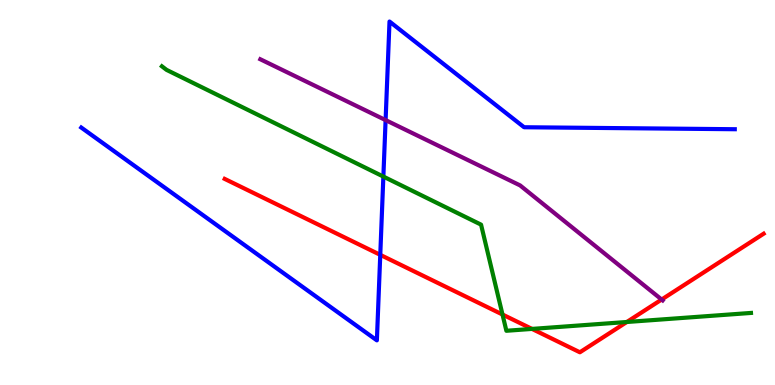[{'lines': ['blue', 'red'], 'intersections': [{'x': 4.91, 'y': 3.38}]}, {'lines': ['green', 'red'], 'intersections': [{'x': 6.48, 'y': 1.83}, {'x': 6.86, 'y': 1.46}, {'x': 8.09, 'y': 1.64}]}, {'lines': ['purple', 'red'], 'intersections': [{'x': 8.54, 'y': 2.22}]}, {'lines': ['blue', 'green'], 'intersections': [{'x': 4.95, 'y': 5.41}]}, {'lines': ['blue', 'purple'], 'intersections': [{'x': 4.98, 'y': 6.88}]}, {'lines': ['green', 'purple'], 'intersections': []}]